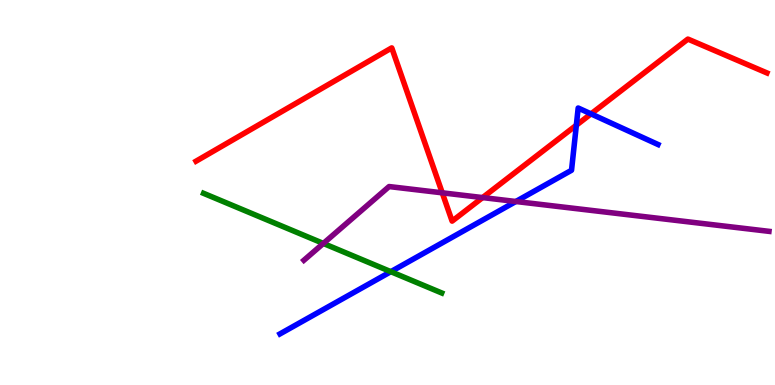[{'lines': ['blue', 'red'], 'intersections': [{'x': 7.44, 'y': 6.75}, {'x': 7.63, 'y': 7.04}]}, {'lines': ['green', 'red'], 'intersections': []}, {'lines': ['purple', 'red'], 'intersections': [{'x': 5.71, 'y': 4.99}, {'x': 6.23, 'y': 4.87}]}, {'lines': ['blue', 'green'], 'intersections': [{'x': 5.04, 'y': 2.94}]}, {'lines': ['blue', 'purple'], 'intersections': [{'x': 6.66, 'y': 4.77}]}, {'lines': ['green', 'purple'], 'intersections': [{'x': 4.17, 'y': 3.68}]}]